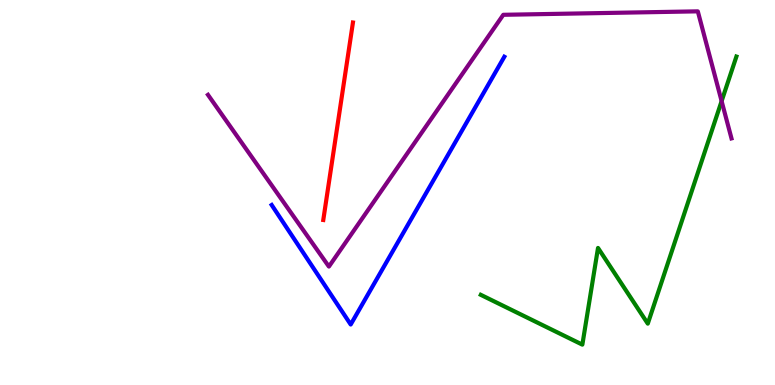[{'lines': ['blue', 'red'], 'intersections': []}, {'lines': ['green', 'red'], 'intersections': []}, {'lines': ['purple', 'red'], 'intersections': []}, {'lines': ['blue', 'green'], 'intersections': []}, {'lines': ['blue', 'purple'], 'intersections': []}, {'lines': ['green', 'purple'], 'intersections': [{'x': 9.31, 'y': 7.37}]}]